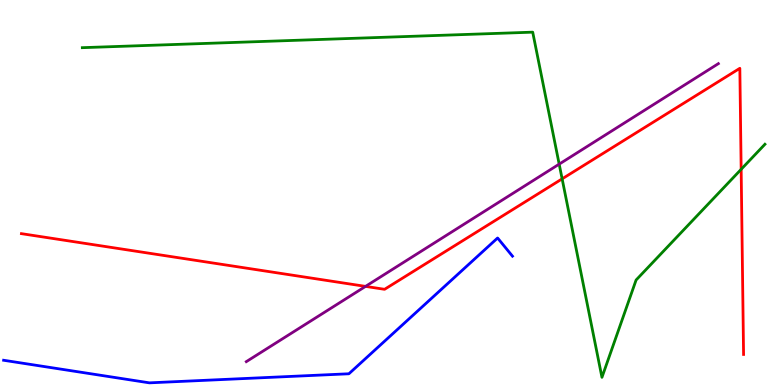[{'lines': ['blue', 'red'], 'intersections': []}, {'lines': ['green', 'red'], 'intersections': [{'x': 7.25, 'y': 5.35}, {'x': 9.56, 'y': 5.6}]}, {'lines': ['purple', 'red'], 'intersections': [{'x': 4.72, 'y': 2.56}]}, {'lines': ['blue', 'green'], 'intersections': []}, {'lines': ['blue', 'purple'], 'intersections': []}, {'lines': ['green', 'purple'], 'intersections': [{'x': 7.22, 'y': 5.74}]}]